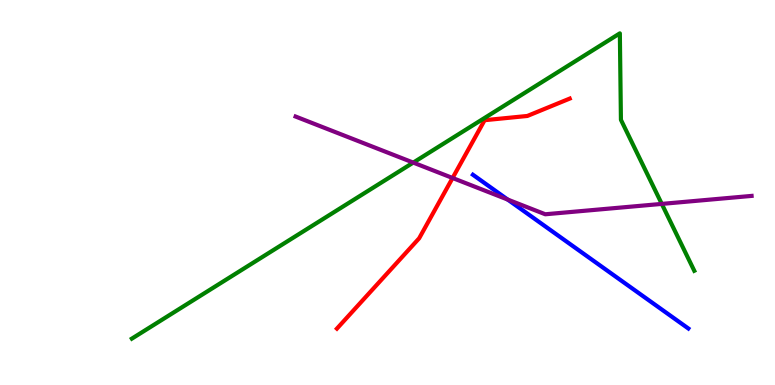[{'lines': ['blue', 'red'], 'intersections': []}, {'lines': ['green', 'red'], 'intersections': []}, {'lines': ['purple', 'red'], 'intersections': [{'x': 5.84, 'y': 5.38}]}, {'lines': ['blue', 'green'], 'intersections': []}, {'lines': ['blue', 'purple'], 'intersections': [{'x': 6.55, 'y': 4.82}]}, {'lines': ['green', 'purple'], 'intersections': [{'x': 5.33, 'y': 5.78}, {'x': 8.54, 'y': 4.7}]}]